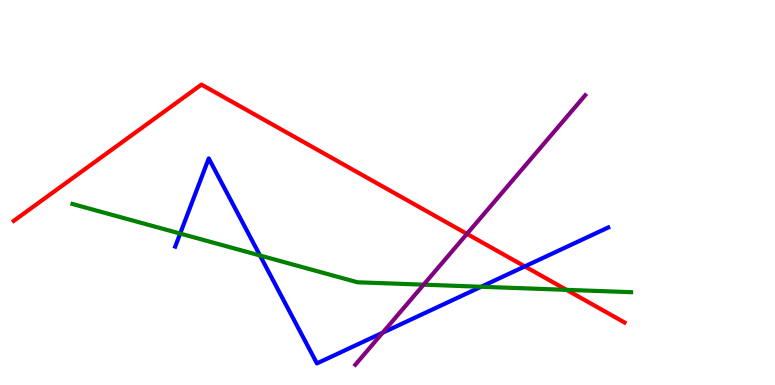[{'lines': ['blue', 'red'], 'intersections': [{'x': 6.77, 'y': 3.08}]}, {'lines': ['green', 'red'], 'intersections': [{'x': 7.31, 'y': 2.47}]}, {'lines': ['purple', 'red'], 'intersections': [{'x': 6.03, 'y': 3.93}]}, {'lines': ['blue', 'green'], 'intersections': [{'x': 2.32, 'y': 3.93}, {'x': 3.35, 'y': 3.36}, {'x': 6.21, 'y': 2.55}]}, {'lines': ['blue', 'purple'], 'intersections': [{'x': 4.94, 'y': 1.36}]}, {'lines': ['green', 'purple'], 'intersections': [{'x': 5.47, 'y': 2.61}]}]